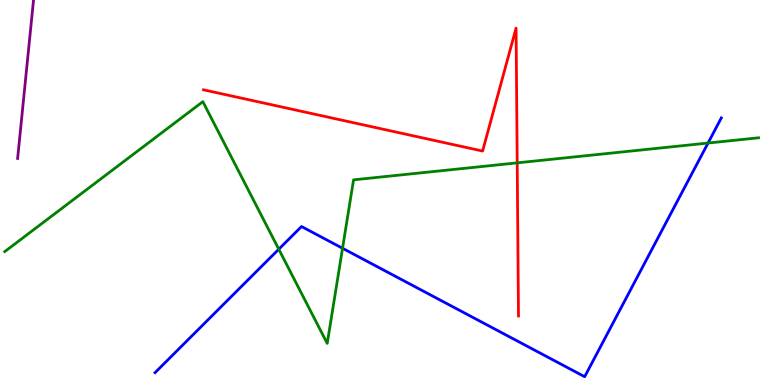[{'lines': ['blue', 'red'], 'intersections': []}, {'lines': ['green', 'red'], 'intersections': [{'x': 6.67, 'y': 5.77}]}, {'lines': ['purple', 'red'], 'intersections': []}, {'lines': ['blue', 'green'], 'intersections': [{'x': 3.6, 'y': 3.53}, {'x': 4.42, 'y': 3.55}, {'x': 9.14, 'y': 6.28}]}, {'lines': ['blue', 'purple'], 'intersections': []}, {'lines': ['green', 'purple'], 'intersections': []}]